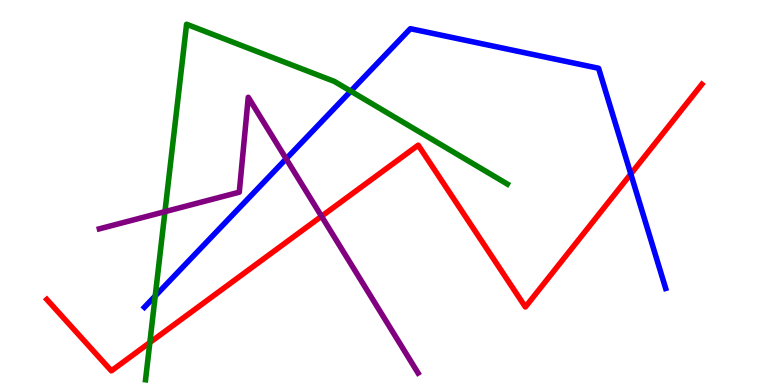[{'lines': ['blue', 'red'], 'intersections': [{'x': 8.14, 'y': 5.48}]}, {'lines': ['green', 'red'], 'intersections': [{'x': 1.93, 'y': 1.1}]}, {'lines': ['purple', 'red'], 'intersections': [{'x': 4.15, 'y': 4.38}]}, {'lines': ['blue', 'green'], 'intersections': [{'x': 2.0, 'y': 2.31}, {'x': 4.53, 'y': 7.63}]}, {'lines': ['blue', 'purple'], 'intersections': [{'x': 3.69, 'y': 5.87}]}, {'lines': ['green', 'purple'], 'intersections': [{'x': 2.13, 'y': 4.5}]}]